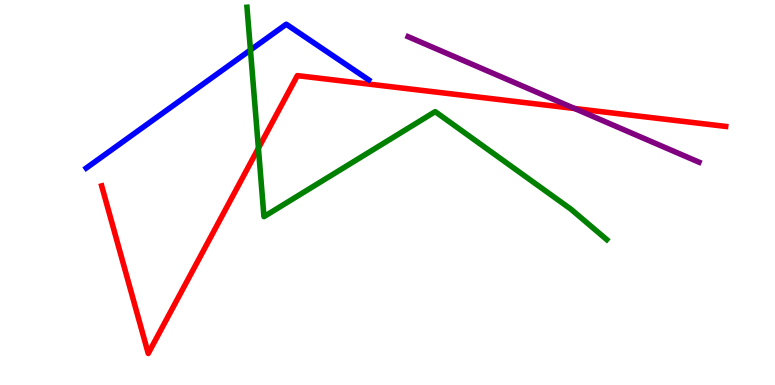[{'lines': ['blue', 'red'], 'intersections': []}, {'lines': ['green', 'red'], 'intersections': [{'x': 3.33, 'y': 6.15}]}, {'lines': ['purple', 'red'], 'intersections': [{'x': 7.41, 'y': 7.18}]}, {'lines': ['blue', 'green'], 'intersections': [{'x': 3.23, 'y': 8.7}]}, {'lines': ['blue', 'purple'], 'intersections': []}, {'lines': ['green', 'purple'], 'intersections': []}]